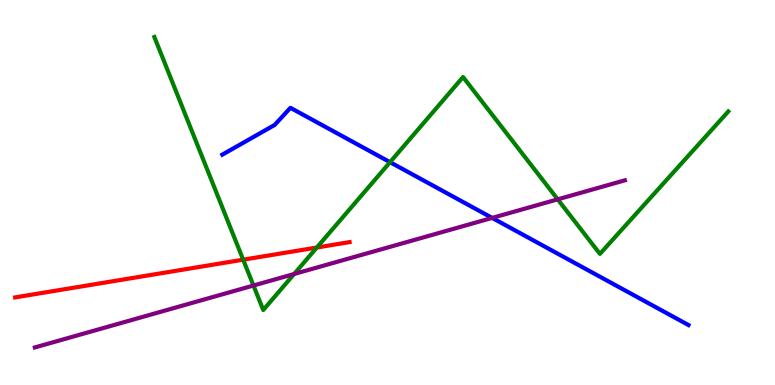[{'lines': ['blue', 'red'], 'intersections': []}, {'lines': ['green', 'red'], 'intersections': [{'x': 3.14, 'y': 3.25}, {'x': 4.09, 'y': 3.57}]}, {'lines': ['purple', 'red'], 'intersections': []}, {'lines': ['blue', 'green'], 'intersections': [{'x': 5.03, 'y': 5.79}]}, {'lines': ['blue', 'purple'], 'intersections': [{'x': 6.35, 'y': 4.34}]}, {'lines': ['green', 'purple'], 'intersections': [{'x': 3.27, 'y': 2.58}, {'x': 3.8, 'y': 2.88}, {'x': 7.2, 'y': 4.82}]}]